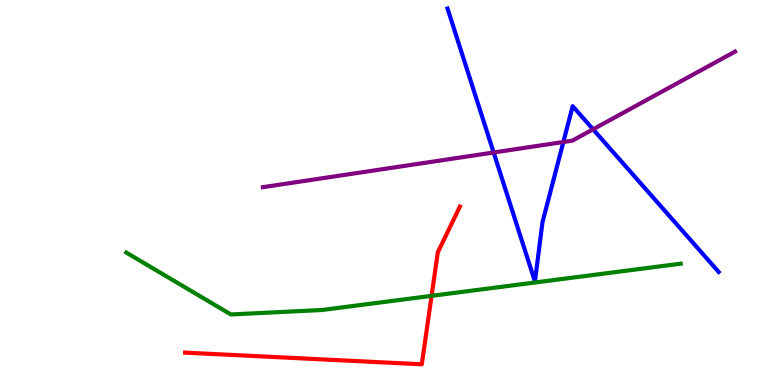[{'lines': ['blue', 'red'], 'intersections': []}, {'lines': ['green', 'red'], 'intersections': [{'x': 5.57, 'y': 2.32}]}, {'lines': ['purple', 'red'], 'intersections': []}, {'lines': ['blue', 'green'], 'intersections': []}, {'lines': ['blue', 'purple'], 'intersections': [{'x': 6.37, 'y': 6.04}, {'x': 7.27, 'y': 6.31}, {'x': 7.65, 'y': 6.64}]}, {'lines': ['green', 'purple'], 'intersections': []}]